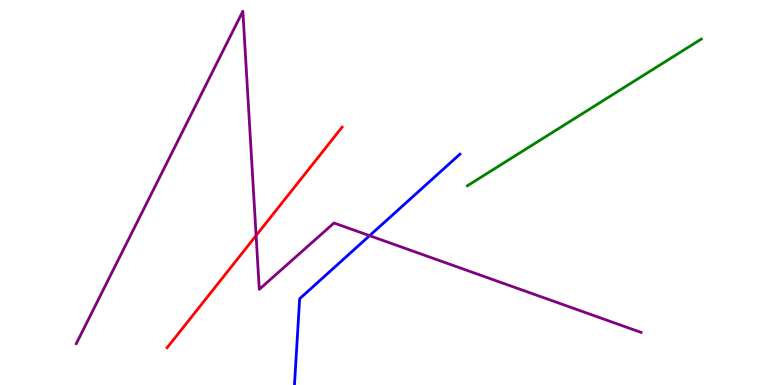[{'lines': ['blue', 'red'], 'intersections': []}, {'lines': ['green', 'red'], 'intersections': []}, {'lines': ['purple', 'red'], 'intersections': [{'x': 3.3, 'y': 3.88}]}, {'lines': ['blue', 'green'], 'intersections': []}, {'lines': ['blue', 'purple'], 'intersections': [{'x': 4.77, 'y': 3.88}]}, {'lines': ['green', 'purple'], 'intersections': []}]